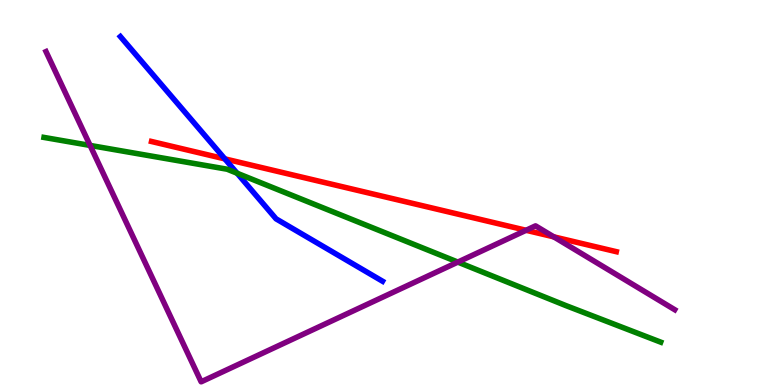[{'lines': ['blue', 'red'], 'intersections': [{'x': 2.9, 'y': 5.87}]}, {'lines': ['green', 'red'], 'intersections': []}, {'lines': ['purple', 'red'], 'intersections': [{'x': 6.79, 'y': 4.02}, {'x': 7.15, 'y': 3.85}]}, {'lines': ['blue', 'green'], 'intersections': [{'x': 3.06, 'y': 5.5}]}, {'lines': ['blue', 'purple'], 'intersections': []}, {'lines': ['green', 'purple'], 'intersections': [{'x': 1.16, 'y': 6.22}, {'x': 5.91, 'y': 3.19}]}]